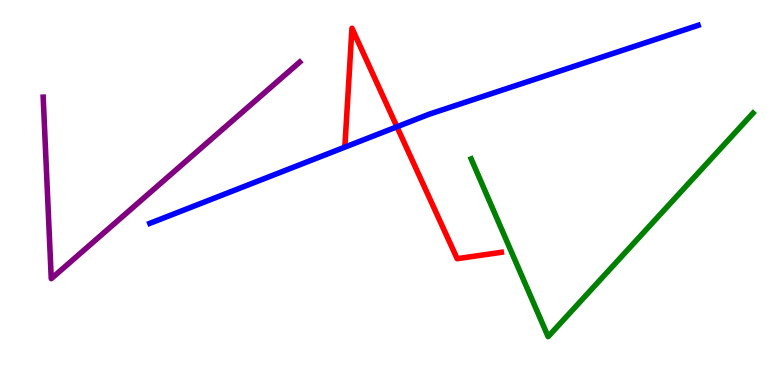[{'lines': ['blue', 'red'], 'intersections': [{'x': 5.12, 'y': 6.71}]}, {'lines': ['green', 'red'], 'intersections': []}, {'lines': ['purple', 'red'], 'intersections': []}, {'lines': ['blue', 'green'], 'intersections': []}, {'lines': ['blue', 'purple'], 'intersections': []}, {'lines': ['green', 'purple'], 'intersections': []}]